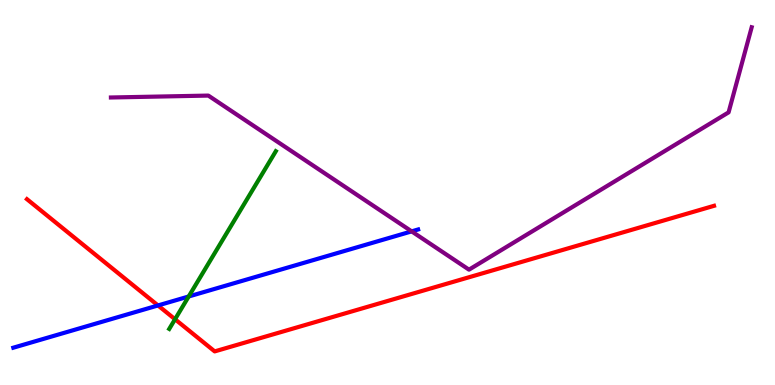[{'lines': ['blue', 'red'], 'intersections': [{'x': 2.04, 'y': 2.07}]}, {'lines': ['green', 'red'], 'intersections': [{'x': 2.26, 'y': 1.71}]}, {'lines': ['purple', 'red'], 'intersections': []}, {'lines': ['blue', 'green'], 'intersections': [{'x': 2.43, 'y': 2.3}]}, {'lines': ['blue', 'purple'], 'intersections': [{'x': 5.31, 'y': 3.99}]}, {'lines': ['green', 'purple'], 'intersections': []}]